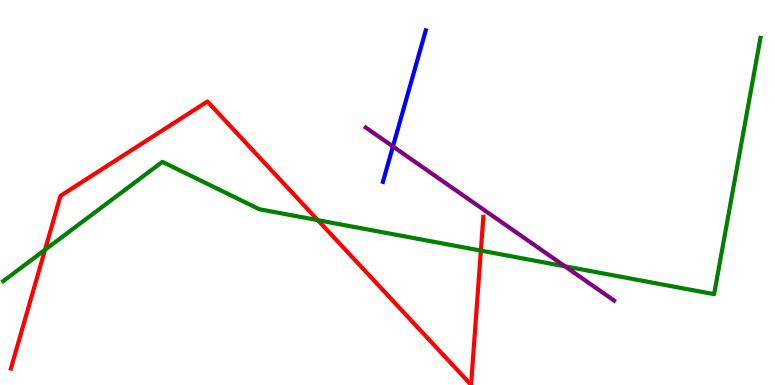[{'lines': ['blue', 'red'], 'intersections': []}, {'lines': ['green', 'red'], 'intersections': [{'x': 0.581, 'y': 3.51}, {'x': 4.1, 'y': 4.28}, {'x': 6.2, 'y': 3.49}]}, {'lines': ['purple', 'red'], 'intersections': []}, {'lines': ['blue', 'green'], 'intersections': []}, {'lines': ['blue', 'purple'], 'intersections': [{'x': 5.07, 'y': 6.2}]}, {'lines': ['green', 'purple'], 'intersections': [{'x': 7.29, 'y': 3.08}]}]